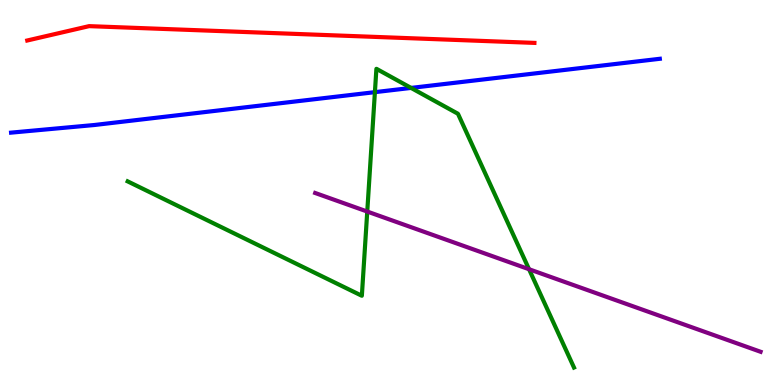[{'lines': ['blue', 'red'], 'intersections': []}, {'lines': ['green', 'red'], 'intersections': []}, {'lines': ['purple', 'red'], 'intersections': []}, {'lines': ['blue', 'green'], 'intersections': [{'x': 4.84, 'y': 7.61}, {'x': 5.3, 'y': 7.72}]}, {'lines': ['blue', 'purple'], 'intersections': []}, {'lines': ['green', 'purple'], 'intersections': [{'x': 4.74, 'y': 4.51}, {'x': 6.83, 'y': 3.01}]}]